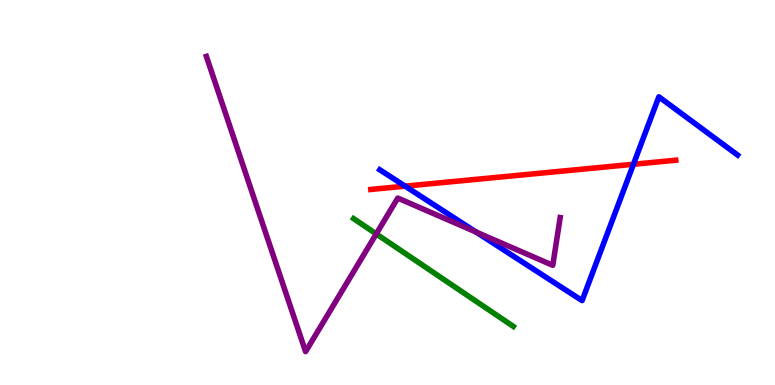[{'lines': ['blue', 'red'], 'intersections': [{'x': 5.23, 'y': 5.16}, {'x': 8.17, 'y': 5.73}]}, {'lines': ['green', 'red'], 'intersections': []}, {'lines': ['purple', 'red'], 'intersections': []}, {'lines': ['blue', 'green'], 'intersections': []}, {'lines': ['blue', 'purple'], 'intersections': [{'x': 6.14, 'y': 3.97}]}, {'lines': ['green', 'purple'], 'intersections': [{'x': 4.85, 'y': 3.92}]}]